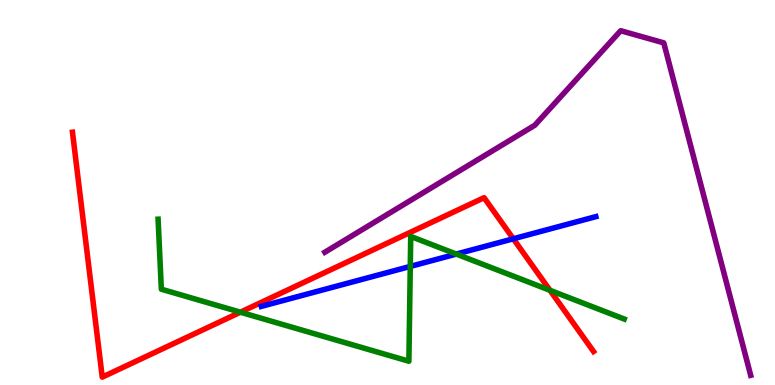[{'lines': ['blue', 'red'], 'intersections': [{'x': 6.62, 'y': 3.8}]}, {'lines': ['green', 'red'], 'intersections': [{'x': 3.1, 'y': 1.89}, {'x': 7.1, 'y': 2.46}]}, {'lines': ['purple', 'red'], 'intersections': []}, {'lines': ['blue', 'green'], 'intersections': [{'x': 5.29, 'y': 3.08}, {'x': 5.89, 'y': 3.4}]}, {'lines': ['blue', 'purple'], 'intersections': []}, {'lines': ['green', 'purple'], 'intersections': []}]